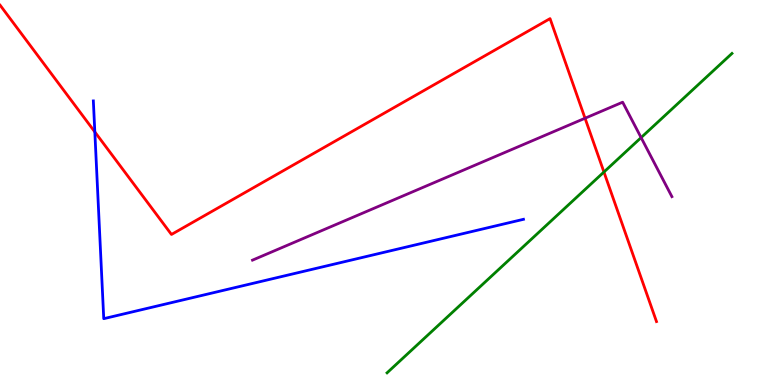[{'lines': ['blue', 'red'], 'intersections': [{'x': 1.22, 'y': 6.57}]}, {'lines': ['green', 'red'], 'intersections': [{'x': 7.79, 'y': 5.53}]}, {'lines': ['purple', 'red'], 'intersections': [{'x': 7.55, 'y': 6.93}]}, {'lines': ['blue', 'green'], 'intersections': []}, {'lines': ['blue', 'purple'], 'intersections': []}, {'lines': ['green', 'purple'], 'intersections': [{'x': 8.27, 'y': 6.43}]}]